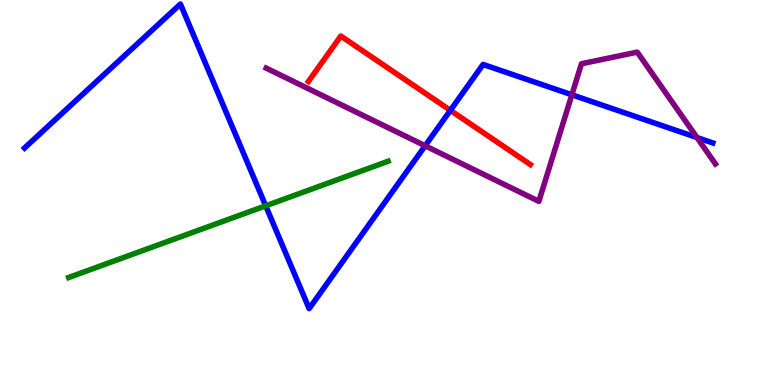[{'lines': ['blue', 'red'], 'intersections': [{'x': 5.81, 'y': 7.13}]}, {'lines': ['green', 'red'], 'intersections': []}, {'lines': ['purple', 'red'], 'intersections': []}, {'lines': ['blue', 'green'], 'intersections': [{'x': 3.43, 'y': 4.65}]}, {'lines': ['blue', 'purple'], 'intersections': [{'x': 5.49, 'y': 6.21}, {'x': 7.38, 'y': 7.54}, {'x': 8.99, 'y': 6.43}]}, {'lines': ['green', 'purple'], 'intersections': []}]